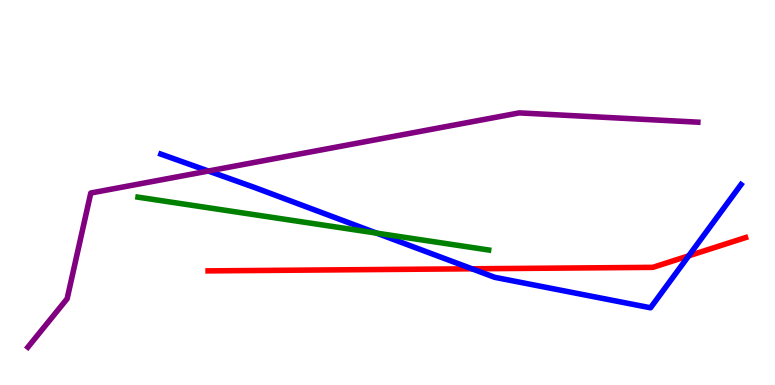[{'lines': ['blue', 'red'], 'intersections': [{'x': 6.09, 'y': 3.02}, {'x': 8.89, 'y': 3.35}]}, {'lines': ['green', 'red'], 'intersections': []}, {'lines': ['purple', 'red'], 'intersections': []}, {'lines': ['blue', 'green'], 'intersections': [{'x': 4.86, 'y': 3.95}]}, {'lines': ['blue', 'purple'], 'intersections': [{'x': 2.69, 'y': 5.56}]}, {'lines': ['green', 'purple'], 'intersections': []}]